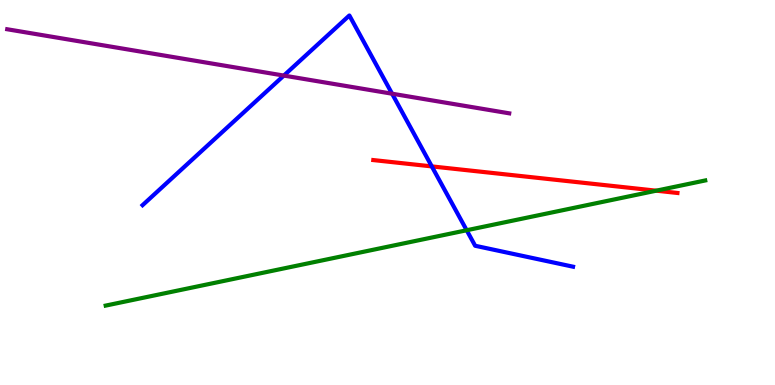[{'lines': ['blue', 'red'], 'intersections': [{'x': 5.57, 'y': 5.68}]}, {'lines': ['green', 'red'], 'intersections': [{'x': 8.47, 'y': 5.05}]}, {'lines': ['purple', 'red'], 'intersections': []}, {'lines': ['blue', 'green'], 'intersections': [{'x': 6.02, 'y': 4.02}]}, {'lines': ['blue', 'purple'], 'intersections': [{'x': 3.66, 'y': 8.04}, {'x': 5.06, 'y': 7.57}]}, {'lines': ['green', 'purple'], 'intersections': []}]